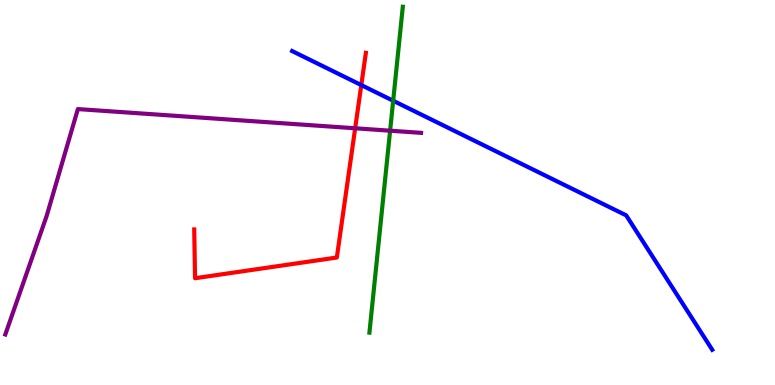[{'lines': ['blue', 'red'], 'intersections': [{'x': 4.66, 'y': 7.79}]}, {'lines': ['green', 'red'], 'intersections': []}, {'lines': ['purple', 'red'], 'intersections': [{'x': 4.58, 'y': 6.67}]}, {'lines': ['blue', 'green'], 'intersections': [{'x': 5.07, 'y': 7.38}]}, {'lines': ['blue', 'purple'], 'intersections': []}, {'lines': ['green', 'purple'], 'intersections': [{'x': 5.03, 'y': 6.61}]}]